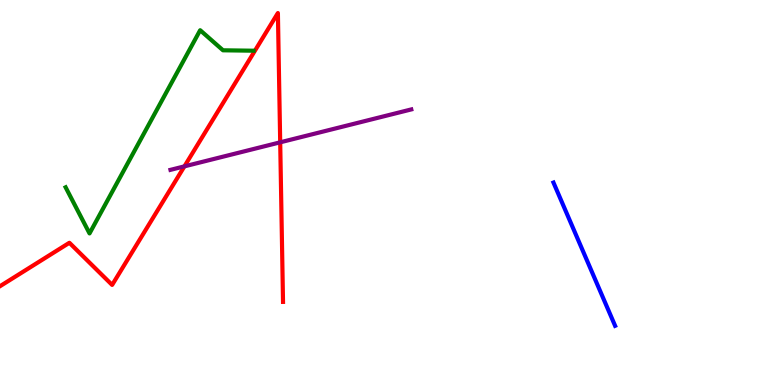[{'lines': ['blue', 'red'], 'intersections': []}, {'lines': ['green', 'red'], 'intersections': []}, {'lines': ['purple', 'red'], 'intersections': [{'x': 2.38, 'y': 5.68}, {'x': 3.62, 'y': 6.3}]}, {'lines': ['blue', 'green'], 'intersections': []}, {'lines': ['blue', 'purple'], 'intersections': []}, {'lines': ['green', 'purple'], 'intersections': []}]